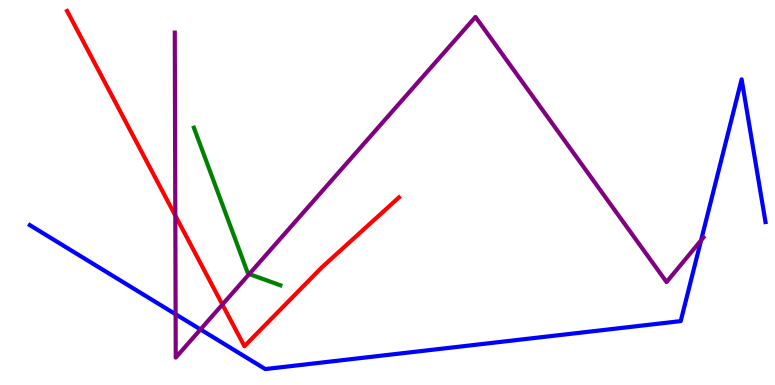[{'lines': ['blue', 'red'], 'intersections': []}, {'lines': ['green', 'red'], 'intersections': []}, {'lines': ['purple', 'red'], 'intersections': [{'x': 2.26, 'y': 4.4}, {'x': 2.87, 'y': 2.09}]}, {'lines': ['blue', 'green'], 'intersections': []}, {'lines': ['blue', 'purple'], 'intersections': [{'x': 2.27, 'y': 1.84}, {'x': 2.59, 'y': 1.44}, {'x': 9.05, 'y': 3.76}]}, {'lines': ['green', 'purple'], 'intersections': [{'x': 3.22, 'y': 2.88}]}]